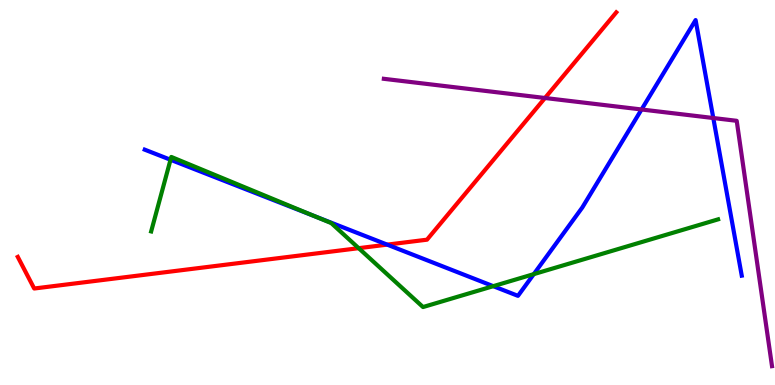[{'lines': ['blue', 'red'], 'intersections': [{'x': 5.0, 'y': 3.65}]}, {'lines': ['green', 'red'], 'intersections': [{'x': 4.63, 'y': 3.55}]}, {'lines': ['purple', 'red'], 'intersections': [{'x': 7.03, 'y': 7.45}]}, {'lines': ['blue', 'green'], 'intersections': [{'x': 2.2, 'y': 5.85}, {'x': 4.06, 'y': 4.38}, {'x': 6.36, 'y': 2.57}, {'x': 6.89, 'y': 2.88}]}, {'lines': ['blue', 'purple'], 'intersections': [{'x': 8.28, 'y': 7.16}, {'x': 9.2, 'y': 6.93}]}, {'lines': ['green', 'purple'], 'intersections': []}]